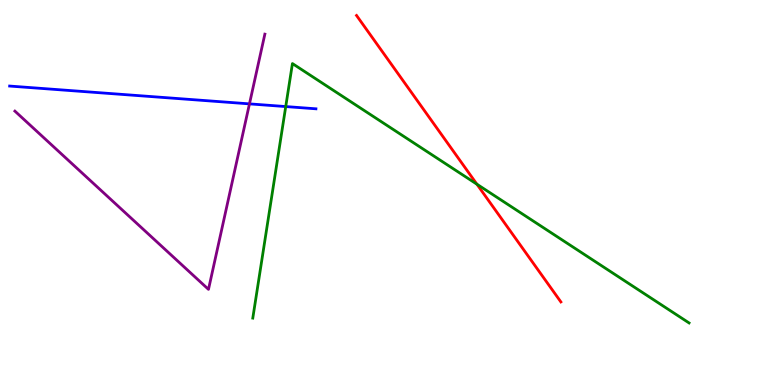[{'lines': ['blue', 'red'], 'intersections': []}, {'lines': ['green', 'red'], 'intersections': [{'x': 6.15, 'y': 5.22}]}, {'lines': ['purple', 'red'], 'intersections': []}, {'lines': ['blue', 'green'], 'intersections': [{'x': 3.69, 'y': 7.23}]}, {'lines': ['blue', 'purple'], 'intersections': [{'x': 3.22, 'y': 7.3}]}, {'lines': ['green', 'purple'], 'intersections': []}]